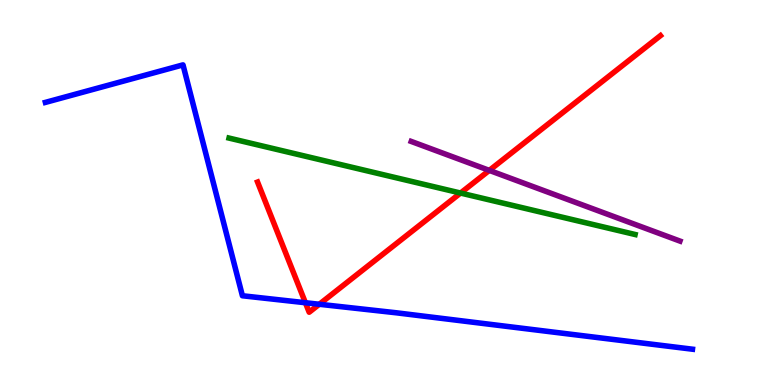[{'lines': ['blue', 'red'], 'intersections': [{'x': 3.94, 'y': 2.14}, {'x': 4.12, 'y': 2.1}]}, {'lines': ['green', 'red'], 'intersections': [{'x': 5.94, 'y': 4.99}]}, {'lines': ['purple', 'red'], 'intersections': [{'x': 6.31, 'y': 5.57}]}, {'lines': ['blue', 'green'], 'intersections': []}, {'lines': ['blue', 'purple'], 'intersections': []}, {'lines': ['green', 'purple'], 'intersections': []}]